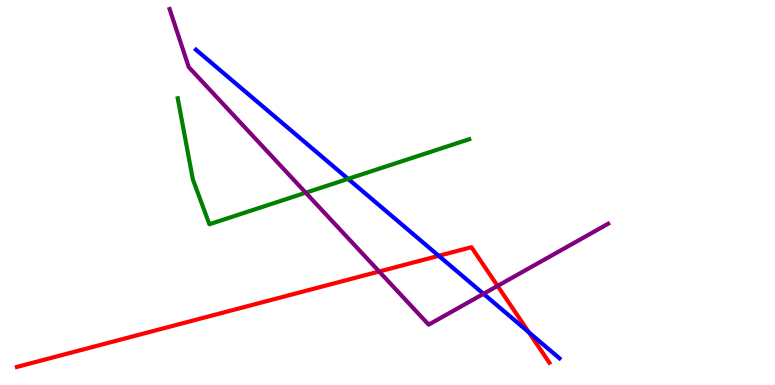[{'lines': ['blue', 'red'], 'intersections': [{'x': 5.66, 'y': 3.36}, {'x': 6.82, 'y': 1.37}]}, {'lines': ['green', 'red'], 'intersections': []}, {'lines': ['purple', 'red'], 'intersections': [{'x': 4.89, 'y': 2.95}, {'x': 6.42, 'y': 2.57}]}, {'lines': ['blue', 'green'], 'intersections': [{'x': 4.49, 'y': 5.35}]}, {'lines': ['blue', 'purple'], 'intersections': [{'x': 6.24, 'y': 2.37}]}, {'lines': ['green', 'purple'], 'intersections': [{'x': 3.95, 'y': 4.99}]}]